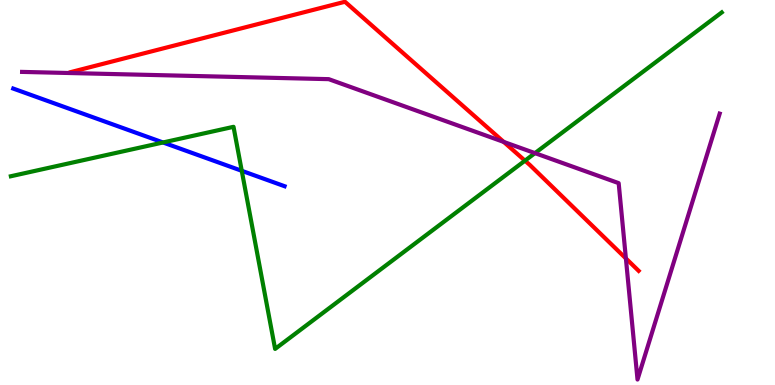[{'lines': ['blue', 'red'], 'intersections': []}, {'lines': ['green', 'red'], 'intersections': [{'x': 6.77, 'y': 5.83}]}, {'lines': ['purple', 'red'], 'intersections': [{'x': 6.5, 'y': 6.31}, {'x': 8.08, 'y': 3.29}]}, {'lines': ['blue', 'green'], 'intersections': [{'x': 2.1, 'y': 6.3}, {'x': 3.12, 'y': 5.56}]}, {'lines': ['blue', 'purple'], 'intersections': []}, {'lines': ['green', 'purple'], 'intersections': [{'x': 6.9, 'y': 6.02}]}]